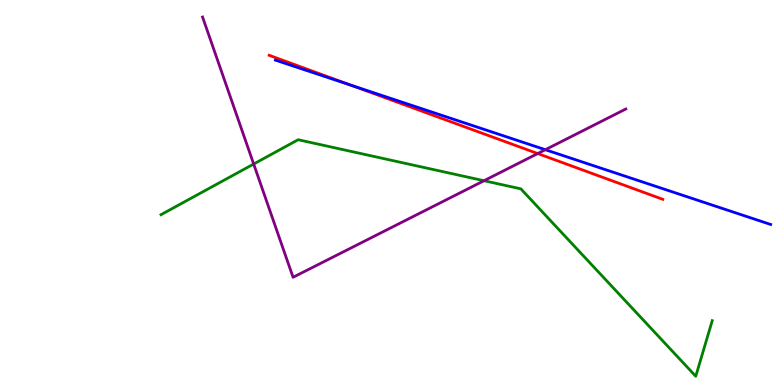[{'lines': ['blue', 'red'], 'intersections': [{'x': 4.52, 'y': 7.79}]}, {'lines': ['green', 'red'], 'intersections': []}, {'lines': ['purple', 'red'], 'intersections': [{'x': 6.94, 'y': 6.01}]}, {'lines': ['blue', 'green'], 'intersections': []}, {'lines': ['blue', 'purple'], 'intersections': [{'x': 7.04, 'y': 6.11}]}, {'lines': ['green', 'purple'], 'intersections': [{'x': 3.27, 'y': 5.74}, {'x': 6.25, 'y': 5.31}]}]